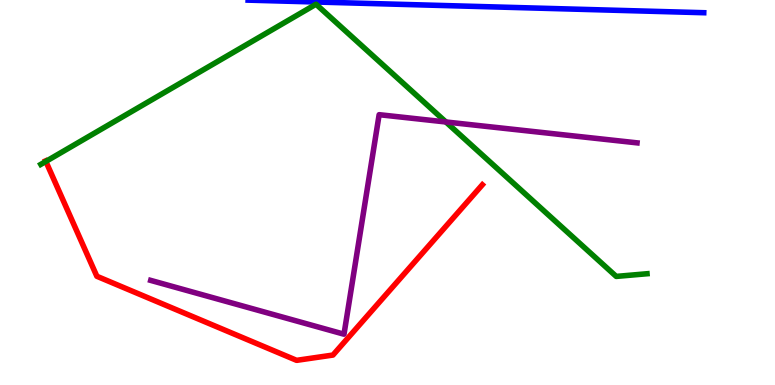[{'lines': ['blue', 'red'], 'intersections': []}, {'lines': ['green', 'red'], 'intersections': [{'x': 0.592, 'y': 5.81}]}, {'lines': ['purple', 'red'], 'intersections': []}, {'lines': ['blue', 'green'], 'intersections': []}, {'lines': ['blue', 'purple'], 'intersections': []}, {'lines': ['green', 'purple'], 'intersections': [{'x': 5.75, 'y': 6.83}]}]